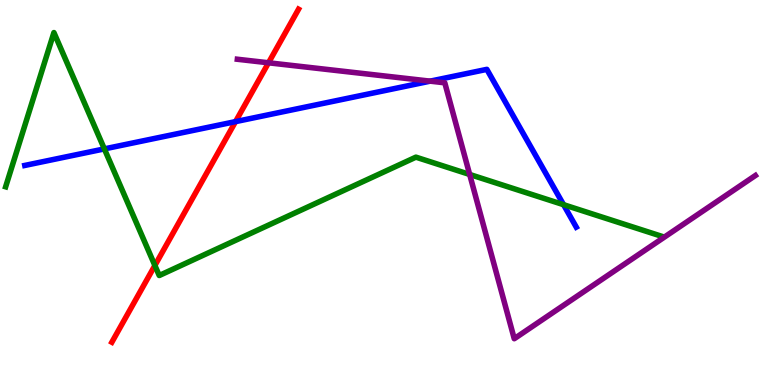[{'lines': ['blue', 'red'], 'intersections': [{'x': 3.04, 'y': 6.84}]}, {'lines': ['green', 'red'], 'intersections': [{'x': 2.0, 'y': 3.1}]}, {'lines': ['purple', 'red'], 'intersections': [{'x': 3.46, 'y': 8.37}]}, {'lines': ['blue', 'green'], 'intersections': [{'x': 1.35, 'y': 6.13}, {'x': 7.27, 'y': 4.68}]}, {'lines': ['blue', 'purple'], 'intersections': [{'x': 5.55, 'y': 7.89}]}, {'lines': ['green', 'purple'], 'intersections': [{'x': 6.06, 'y': 5.47}]}]